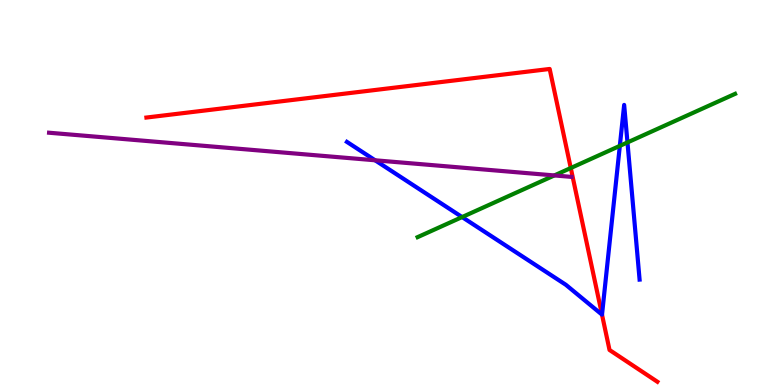[{'lines': ['blue', 'red'], 'intersections': [{'x': 7.77, 'y': 1.83}]}, {'lines': ['green', 'red'], 'intersections': [{'x': 7.36, 'y': 5.64}]}, {'lines': ['purple', 'red'], 'intersections': []}, {'lines': ['blue', 'green'], 'intersections': [{'x': 5.96, 'y': 4.36}, {'x': 8.0, 'y': 6.21}, {'x': 8.1, 'y': 6.3}]}, {'lines': ['blue', 'purple'], 'intersections': [{'x': 4.84, 'y': 5.84}]}, {'lines': ['green', 'purple'], 'intersections': [{'x': 7.15, 'y': 5.44}]}]